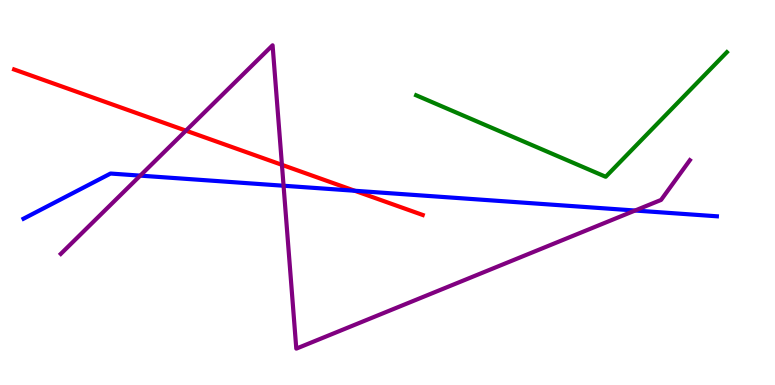[{'lines': ['blue', 'red'], 'intersections': [{'x': 4.58, 'y': 5.05}]}, {'lines': ['green', 'red'], 'intersections': []}, {'lines': ['purple', 'red'], 'intersections': [{'x': 2.4, 'y': 6.61}, {'x': 3.64, 'y': 5.72}]}, {'lines': ['blue', 'green'], 'intersections': []}, {'lines': ['blue', 'purple'], 'intersections': [{'x': 1.81, 'y': 5.44}, {'x': 3.66, 'y': 5.18}, {'x': 8.19, 'y': 4.53}]}, {'lines': ['green', 'purple'], 'intersections': []}]